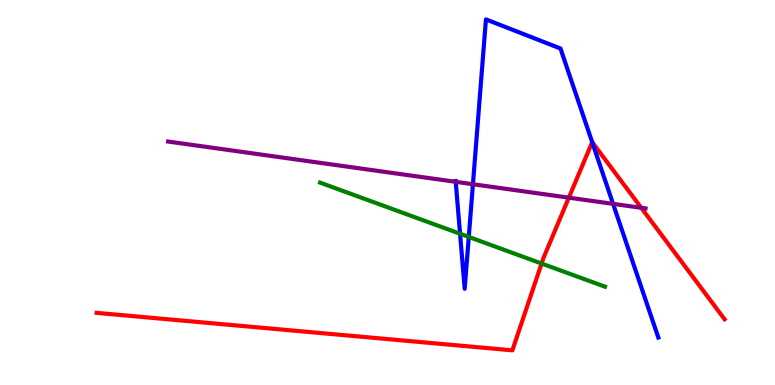[{'lines': ['blue', 'red'], 'intersections': [{'x': 7.64, 'y': 6.31}]}, {'lines': ['green', 'red'], 'intersections': [{'x': 6.99, 'y': 3.16}]}, {'lines': ['purple', 'red'], 'intersections': [{'x': 7.34, 'y': 4.87}, {'x': 8.27, 'y': 4.6}]}, {'lines': ['blue', 'green'], 'intersections': [{'x': 5.94, 'y': 3.93}, {'x': 6.05, 'y': 3.85}]}, {'lines': ['blue', 'purple'], 'intersections': [{'x': 5.88, 'y': 5.28}, {'x': 6.1, 'y': 5.21}, {'x': 7.91, 'y': 4.71}]}, {'lines': ['green', 'purple'], 'intersections': []}]